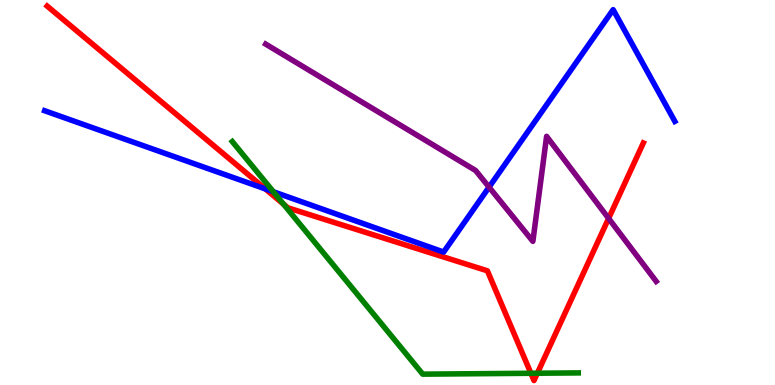[{'lines': ['blue', 'red'], 'intersections': [{'x': 3.42, 'y': 5.09}]}, {'lines': ['green', 'red'], 'intersections': [{'x': 3.66, 'y': 4.7}, {'x': 6.85, 'y': 0.304}, {'x': 6.93, 'y': 0.306}]}, {'lines': ['purple', 'red'], 'intersections': [{'x': 7.85, 'y': 4.33}]}, {'lines': ['blue', 'green'], 'intersections': [{'x': 3.53, 'y': 5.02}]}, {'lines': ['blue', 'purple'], 'intersections': [{'x': 6.31, 'y': 5.14}]}, {'lines': ['green', 'purple'], 'intersections': []}]